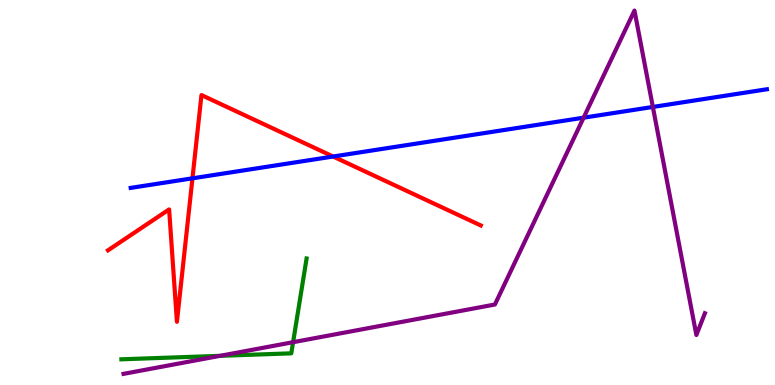[{'lines': ['blue', 'red'], 'intersections': [{'x': 2.48, 'y': 5.37}, {'x': 4.3, 'y': 5.93}]}, {'lines': ['green', 'red'], 'intersections': []}, {'lines': ['purple', 'red'], 'intersections': []}, {'lines': ['blue', 'green'], 'intersections': []}, {'lines': ['blue', 'purple'], 'intersections': [{'x': 7.53, 'y': 6.94}, {'x': 8.42, 'y': 7.22}]}, {'lines': ['green', 'purple'], 'intersections': [{'x': 2.84, 'y': 0.758}, {'x': 3.78, 'y': 1.11}]}]